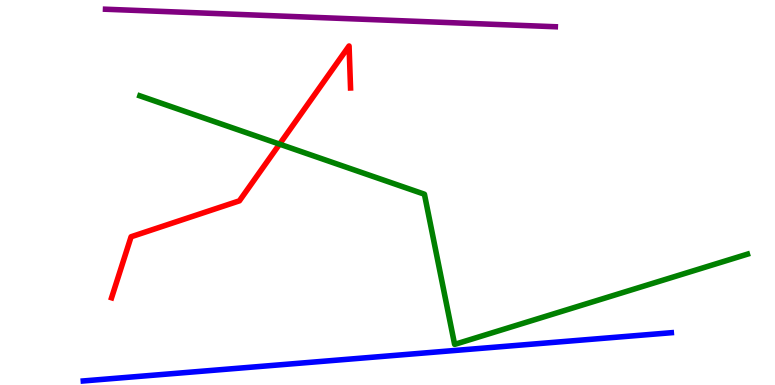[{'lines': ['blue', 'red'], 'intersections': []}, {'lines': ['green', 'red'], 'intersections': [{'x': 3.61, 'y': 6.26}]}, {'lines': ['purple', 'red'], 'intersections': []}, {'lines': ['blue', 'green'], 'intersections': []}, {'lines': ['blue', 'purple'], 'intersections': []}, {'lines': ['green', 'purple'], 'intersections': []}]